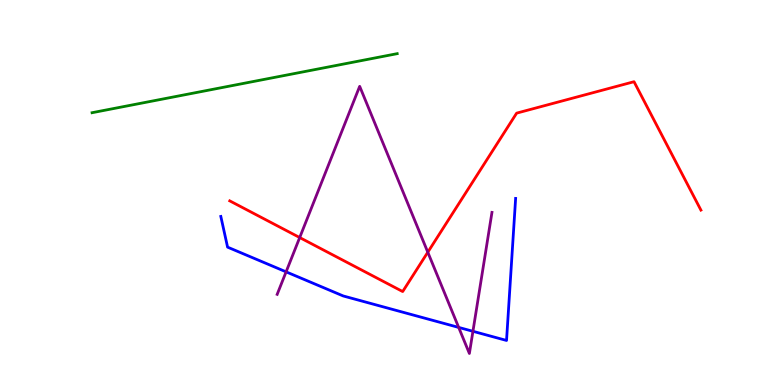[{'lines': ['blue', 'red'], 'intersections': []}, {'lines': ['green', 'red'], 'intersections': []}, {'lines': ['purple', 'red'], 'intersections': [{'x': 3.87, 'y': 3.83}, {'x': 5.52, 'y': 3.45}]}, {'lines': ['blue', 'green'], 'intersections': []}, {'lines': ['blue', 'purple'], 'intersections': [{'x': 3.69, 'y': 2.94}, {'x': 5.92, 'y': 1.5}, {'x': 6.1, 'y': 1.39}]}, {'lines': ['green', 'purple'], 'intersections': []}]